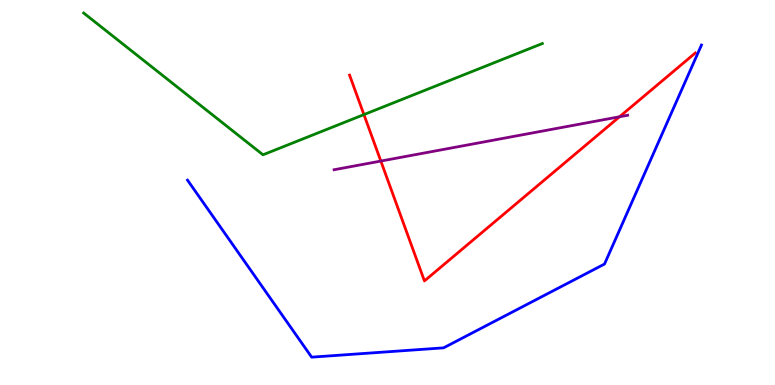[{'lines': ['blue', 'red'], 'intersections': []}, {'lines': ['green', 'red'], 'intersections': [{'x': 4.7, 'y': 7.02}]}, {'lines': ['purple', 'red'], 'intersections': [{'x': 4.91, 'y': 5.82}, {'x': 7.99, 'y': 6.97}]}, {'lines': ['blue', 'green'], 'intersections': []}, {'lines': ['blue', 'purple'], 'intersections': []}, {'lines': ['green', 'purple'], 'intersections': []}]